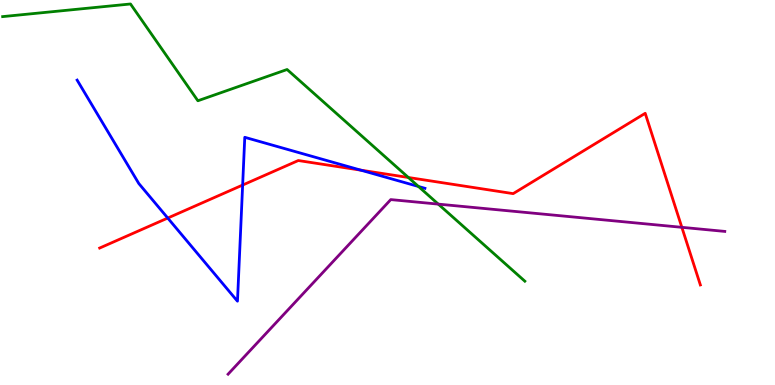[{'lines': ['blue', 'red'], 'intersections': [{'x': 2.16, 'y': 4.34}, {'x': 3.13, 'y': 5.19}, {'x': 4.66, 'y': 5.58}]}, {'lines': ['green', 'red'], 'intersections': [{'x': 5.27, 'y': 5.39}]}, {'lines': ['purple', 'red'], 'intersections': [{'x': 8.8, 'y': 4.1}]}, {'lines': ['blue', 'green'], 'intersections': [{'x': 5.4, 'y': 5.16}]}, {'lines': ['blue', 'purple'], 'intersections': []}, {'lines': ['green', 'purple'], 'intersections': [{'x': 5.66, 'y': 4.7}]}]